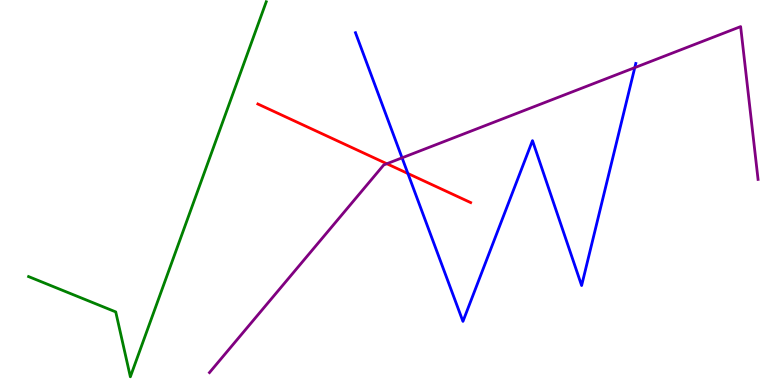[{'lines': ['blue', 'red'], 'intersections': [{'x': 5.26, 'y': 5.49}]}, {'lines': ['green', 'red'], 'intersections': []}, {'lines': ['purple', 'red'], 'intersections': [{'x': 4.99, 'y': 5.75}]}, {'lines': ['blue', 'green'], 'intersections': []}, {'lines': ['blue', 'purple'], 'intersections': [{'x': 5.19, 'y': 5.9}, {'x': 8.19, 'y': 8.24}]}, {'lines': ['green', 'purple'], 'intersections': []}]